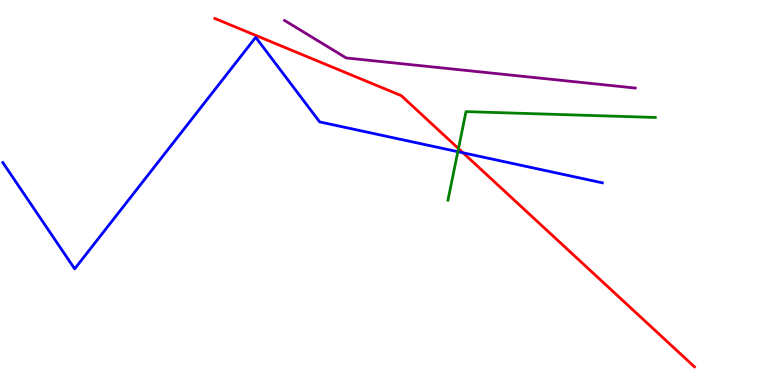[{'lines': ['blue', 'red'], 'intersections': [{'x': 5.98, 'y': 6.03}]}, {'lines': ['green', 'red'], 'intersections': [{'x': 5.92, 'y': 6.14}]}, {'lines': ['purple', 'red'], 'intersections': []}, {'lines': ['blue', 'green'], 'intersections': [{'x': 5.91, 'y': 6.06}]}, {'lines': ['blue', 'purple'], 'intersections': []}, {'lines': ['green', 'purple'], 'intersections': []}]